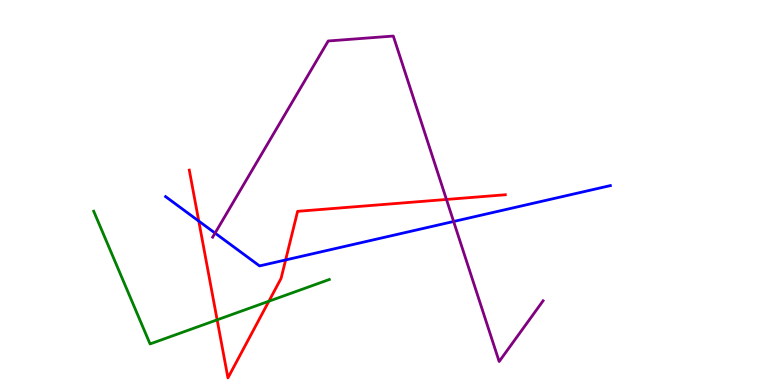[{'lines': ['blue', 'red'], 'intersections': [{'x': 2.56, 'y': 4.26}, {'x': 3.69, 'y': 3.25}]}, {'lines': ['green', 'red'], 'intersections': [{'x': 2.8, 'y': 1.69}, {'x': 3.47, 'y': 2.18}]}, {'lines': ['purple', 'red'], 'intersections': [{'x': 5.76, 'y': 4.82}]}, {'lines': ['blue', 'green'], 'intersections': []}, {'lines': ['blue', 'purple'], 'intersections': [{'x': 2.78, 'y': 3.95}, {'x': 5.85, 'y': 4.25}]}, {'lines': ['green', 'purple'], 'intersections': []}]